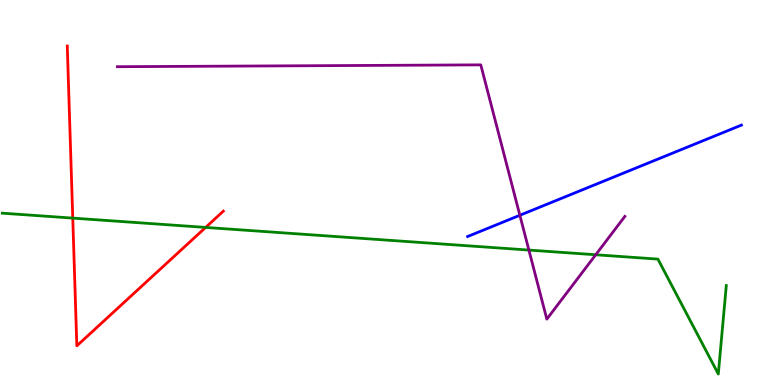[{'lines': ['blue', 'red'], 'intersections': []}, {'lines': ['green', 'red'], 'intersections': [{'x': 0.939, 'y': 4.33}, {'x': 2.65, 'y': 4.09}]}, {'lines': ['purple', 'red'], 'intersections': []}, {'lines': ['blue', 'green'], 'intersections': []}, {'lines': ['blue', 'purple'], 'intersections': [{'x': 6.71, 'y': 4.41}]}, {'lines': ['green', 'purple'], 'intersections': [{'x': 6.82, 'y': 3.5}, {'x': 7.69, 'y': 3.38}]}]